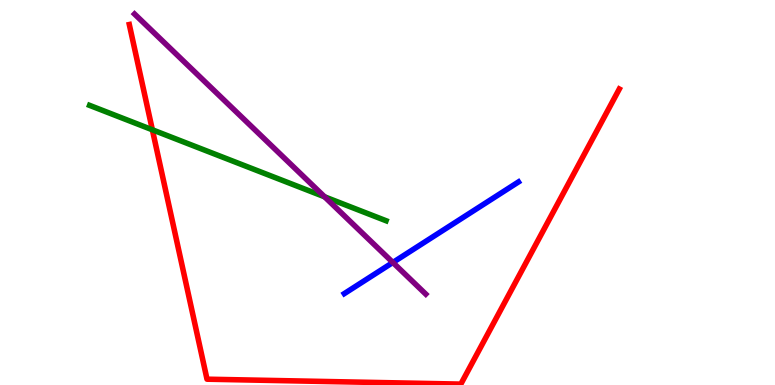[{'lines': ['blue', 'red'], 'intersections': []}, {'lines': ['green', 'red'], 'intersections': [{'x': 1.97, 'y': 6.63}]}, {'lines': ['purple', 'red'], 'intersections': []}, {'lines': ['blue', 'green'], 'intersections': []}, {'lines': ['blue', 'purple'], 'intersections': [{'x': 5.07, 'y': 3.18}]}, {'lines': ['green', 'purple'], 'intersections': [{'x': 4.19, 'y': 4.89}]}]